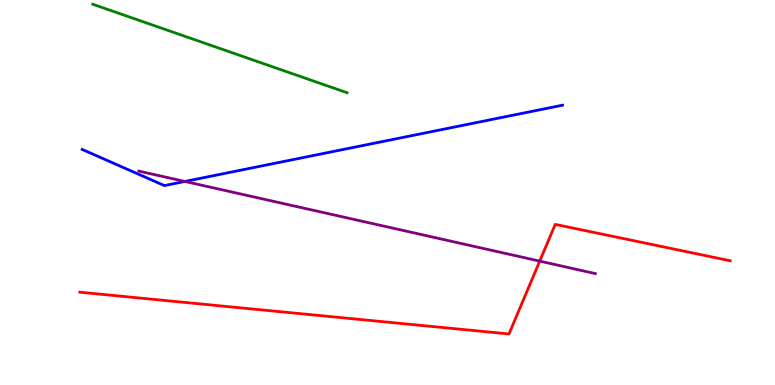[{'lines': ['blue', 'red'], 'intersections': []}, {'lines': ['green', 'red'], 'intersections': []}, {'lines': ['purple', 'red'], 'intersections': [{'x': 6.96, 'y': 3.22}]}, {'lines': ['blue', 'green'], 'intersections': []}, {'lines': ['blue', 'purple'], 'intersections': [{'x': 2.39, 'y': 5.29}]}, {'lines': ['green', 'purple'], 'intersections': []}]